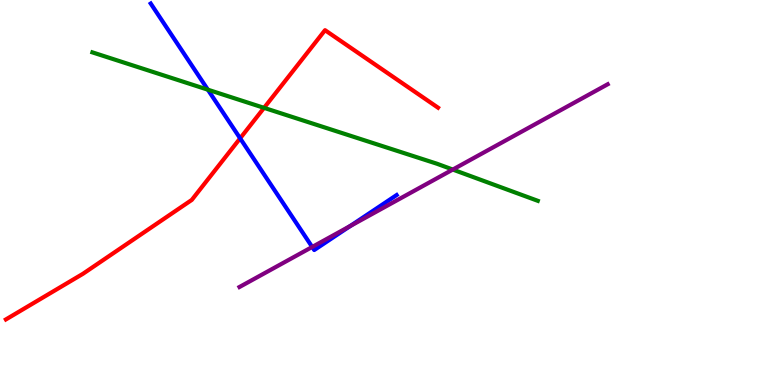[{'lines': ['blue', 'red'], 'intersections': [{'x': 3.1, 'y': 6.41}]}, {'lines': ['green', 'red'], 'intersections': [{'x': 3.41, 'y': 7.2}]}, {'lines': ['purple', 'red'], 'intersections': []}, {'lines': ['blue', 'green'], 'intersections': [{'x': 2.68, 'y': 7.67}]}, {'lines': ['blue', 'purple'], 'intersections': [{'x': 4.03, 'y': 3.59}, {'x': 4.52, 'y': 4.13}]}, {'lines': ['green', 'purple'], 'intersections': [{'x': 5.84, 'y': 5.6}]}]